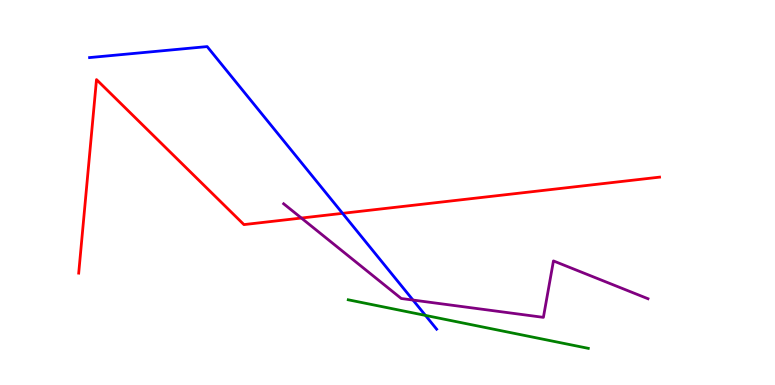[{'lines': ['blue', 'red'], 'intersections': [{'x': 4.42, 'y': 4.46}]}, {'lines': ['green', 'red'], 'intersections': []}, {'lines': ['purple', 'red'], 'intersections': [{'x': 3.89, 'y': 4.34}]}, {'lines': ['blue', 'green'], 'intersections': [{'x': 5.49, 'y': 1.81}]}, {'lines': ['blue', 'purple'], 'intersections': [{'x': 5.33, 'y': 2.21}]}, {'lines': ['green', 'purple'], 'intersections': []}]